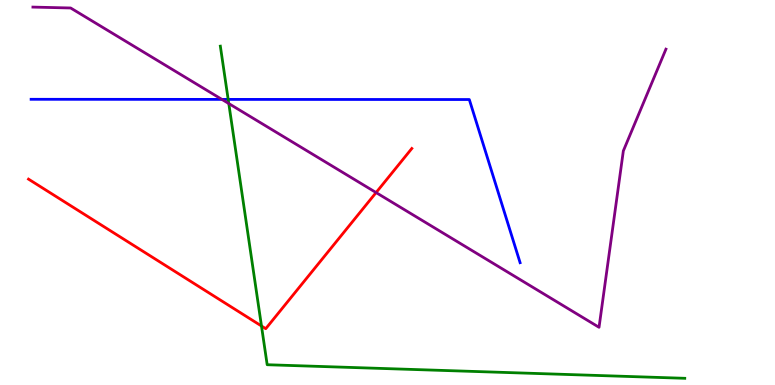[{'lines': ['blue', 'red'], 'intersections': []}, {'lines': ['green', 'red'], 'intersections': [{'x': 3.37, 'y': 1.53}]}, {'lines': ['purple', 'red'], 'intersections': [{'x': 4.85, 'y': 5.0}]}, {'lines': ['blue', 'green'], 'intersections': [{'x': 2.94, 'y': 7.42}]}, {'lines': ['blue', 'purple'], 'intersections': [{'x': 2.86, 'y': 7.42}]}, {'lines': ['green', 'purple'], 'intersections': [{'x': 2.95, 'y': 7.31}]}]